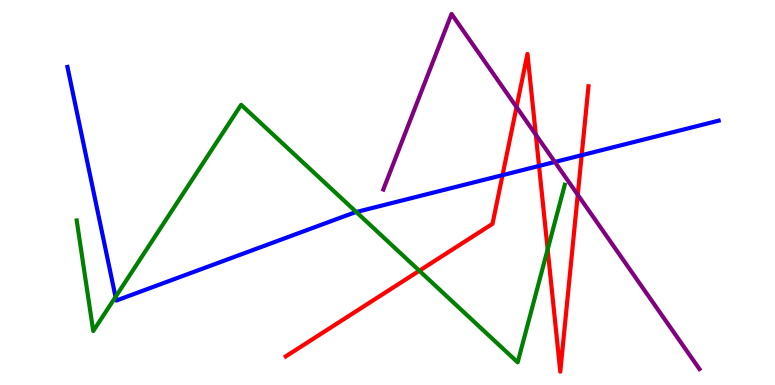[{'lines': ['blue', 'red'], 'intersections': [{'x': 6.48, 'y': 5.45}, {'x': 6.96, 'y': 5.69}, {'x': 7.51, 'y': 5.97}]}, {'lines': ['green', 'red'], 'intersections': [{'x': 5.41, 'y': 2.97}, {'x': 7.07, 'y': 3.52}]}, {'lines': ['purple', 'red'], 'intersections': [{'x': 6.66, 'y': 7.22}, {'x': 6.91, 'y': 6.5}, {'x': 7.46, 'y': 4.94}]}, {'lines': ['blue', 'green'], 'intersections': [{'x': 1.49, 'y': 2.29}, {'x': 4.6, 'y': 4.49}]}, {'lines': ['blue', 'purple'], 'intersections': [{'x': 7.16, 'y': 5.79}]}, {'lines': ['green', 'purple'], 'intersections': []}]